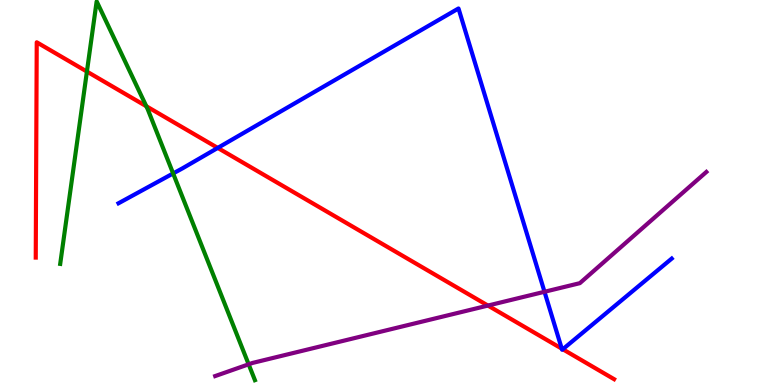[{'lines': ['blue', 'red'], 'intersections': [{'x': 2.81, 'y': 6.16}, {'x': 7.25, 'y': 0.944}, {'x': 7.26, 'y': 0.929}]}, {'lines': ['green', 'red'], 'intersections': [{'x': 1.12, 'y': 8.14}, {'x': 1.89, 'y': 7.24}]}, {'lines': ['purple', 'red'], 'intersections': [{'x': 6.3, 'y': 2.06}]}, {'lines': ['blue', 'green'], 'intersections': [{'x': 2.23, 'y': 5.49}]}, {'lines': ['blue', 'purple'], 'intersections': [{'x': 7.03, 'y': 2.42}]}, {'lines': ['green', 'purple'], 'intersections': [{'x': 3.21, 'y': 0.538}]}]